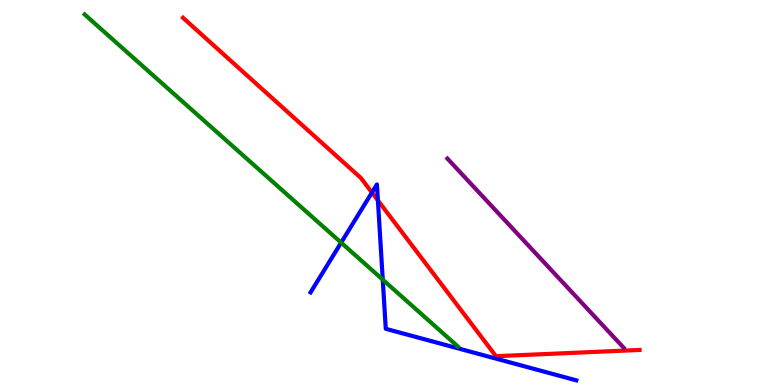[{'lines': ['blue', 'red'], 'intersections': [{'x': 4.8, 'y': 5.0}, {'x': 4.88, 'y': 4.79}]}, {'lines': ['green', 'red'], 'intersections': []}, {'lines': ['purple', 'red'], 'intersections': []}, {'lines': ['blue', 'green'], 'intersections': [{'x': 4.4, 'y': 3.7}, {'x': 4.94, 'y': 2.74}]}, {'lines': ['blue', 'purple'], 'intersections': []}, {'lines': ['green', 'purple'], 'intersections': []}]